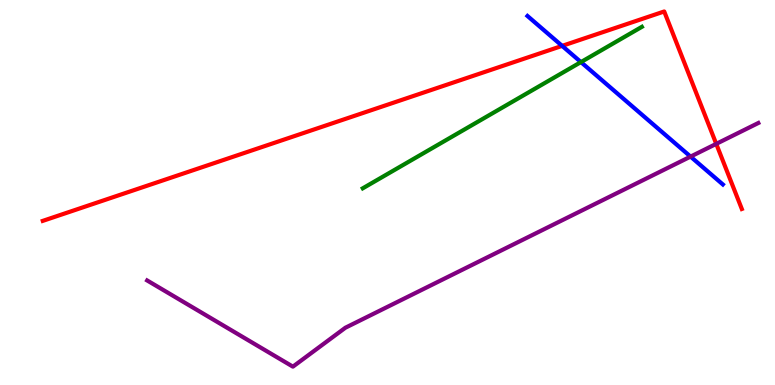[{'lines': ['blue', 'red'], 'intersections': [{'x': 7.25, 'y': 8.81}]}, {'lines': ['green', 'red'], 'intersections': []}, {'lines': ['purple', 'red'], 'intersections': [{'x': 9.24, 'y': 6.26}]}, {'lines': ['blue', 'green'], 'intersections': [{'x': 7.5, 'y': 8.39}]}, {'lines': ['blue', 'purple'], 'intersections': [{'x': 8.91, 'y': 5.93}]}, {'lines': ['green', 'purple'], 'intersections': []}]